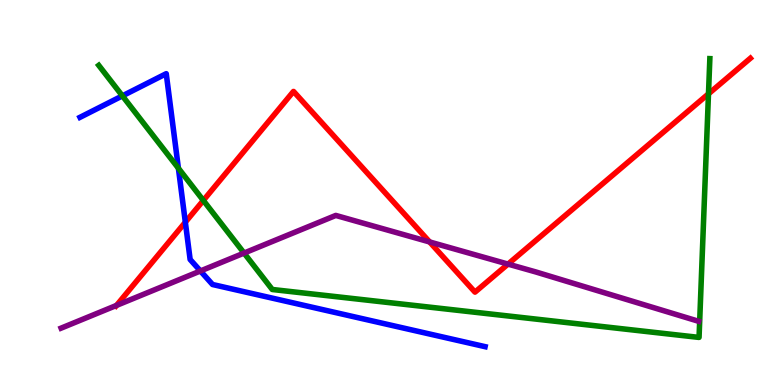[{'lines': ['blue', 'red'], 'intersections': [{'x': 2.39, 'y': 4.23}]}, {'lines': ['green', 'red'], 'intersections': [{'x': 2.62, 'y': 4.79}, {'x': 9.14, 'y': 7.56}]}, {'lines': ['purple', 'red'], 'intersections': [{'x': 1.5, 'y': 2.07}, {'x': 5.54, 'y': 3.72}, {'x': 6.55, 'y': 3.14}]}, {'lines': ['blue', 'green'], 'intersections': [{'x': 1.58, 'y': 7.51}, {'x': 2.3, 'y': 5.63}]}, {'lines': ['blue', 'purple'], 'intersections': [{'x': 2.59, 'y': 2.96}]}, {'lines': ['green', 'purple'], 'intersections': [{'x': 3.15, 'y': 3.43}]}]